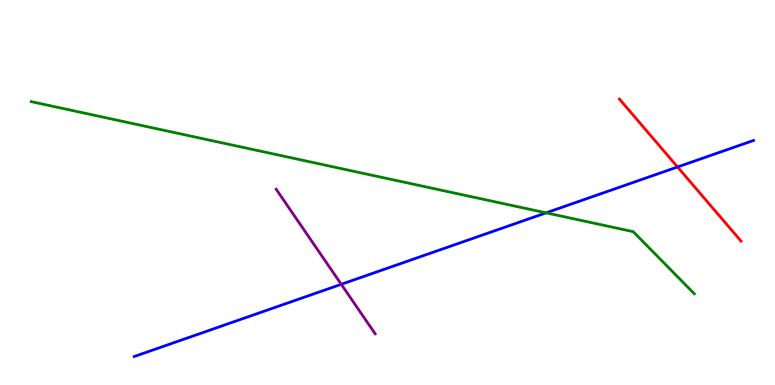[{'lines': ['blue', 'red'], 'intersections': [{'x': 8.74, 'y': 5.66}]}, {'lines': ['green', 'red'], 'intersections': []}, {'lines': ['purple', 'red'], 'intersections': []}, {'lines': ['blue', 'green'], 'intersections': [{'x': 7.05, 'y': 4.47}]}, {'lines': ['blue', 'purple'], 'intersections': [{'x': 4.4, 'y': 2.62}]}, {'lines': ['green', 'purple'], 'intersections': []}]